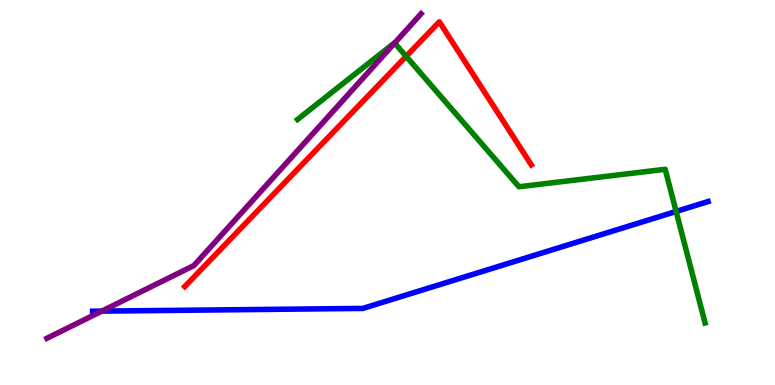[{'lines': ['blue', 'red'], 'intersections': []}, {'lines': ['green', 'red'], 'intersections': [{'x': 5.24, 'y': 8.54}]}, {'lines': ['purple', 'red'], 'intersections': []}, {'lines': ['blue', 'green'], 'intersections': [{'x': 8.72, 'y': 4.51}]}, {'lines': ['blue', 'purple'], 'intersections': [{'x': 1.31, 'y': 1.92}]}, {'lines': ['green', 'purple'], 'intersections': [{'x': 5.09, 'y': 8.88}]}]